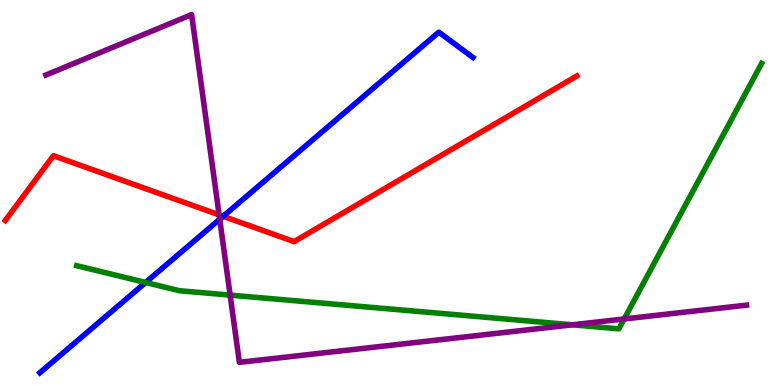[{'lines': ['blue', 'red'], 'intersections': [{'x': 2.88, 'y': 4.38}]}, {'lines': ['green', 'red'], 'intersections': []}, {'lines': ['purple', 'red'], 'intersections': [{'x': 2.83, 'y': 4.42}]}, {'lines': ['blue', 'green'], 'intersections': [{'x': 1.88, 'y': 2.66}]}, {'lines': ['blue', 'purple'], 'intersections': [{'x': 2.84, 'y': 4.31}]}, {'lines': ['green', 'purple'], 'intersections': [{'x': 2.97, 'y': 2.33}, {'x': 7.39, 'y': 1.56}, {'x': 8.05, 'y': 1.72}]}]